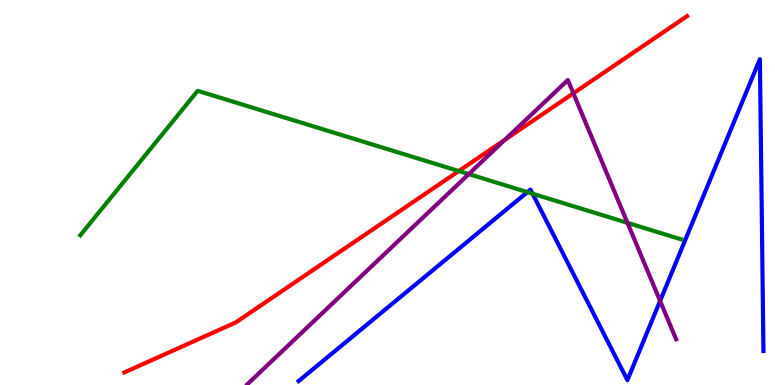[{'lines': ['blue', 'red'], 'intersections': []}, {'lines': ['green', 'red'], 'intersections': [{'x': 5.92, 'y': 5.56}]}, {'lines': ['purple', 'red'], 'intersections': [{'x': 6.51, 'y': 6.37}, {'x': 7.4, 'y': 7.58}]}, {'lines': ['blue', 'green'], 'intersections': [{'x': 6.81, 'y': 5.01}, {'x': 6.87, 'y': 4.97}]}, {'lines': ['blue', 'purple'], 'intersections': [{'x': 8.52, 'y': 2.18}]}, {'lines': ['green', 'purple'], 'intersections': [{'x': 6.05, 'y': 5.48}, {'x': 8.1, 'y': 4.21}]}]